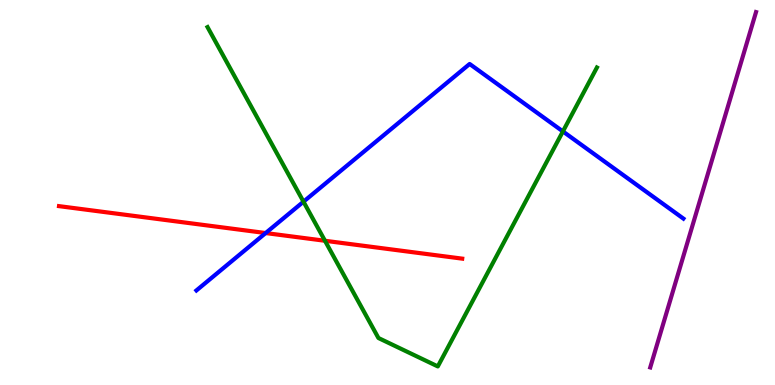[{'lines': ['blue', 'red'], 'intersections': [{'x': 3.43, 'y': 3.95}]}, {'lines': ['green', 'red'], 'intersections': [{'x': 4.19, 'y': 3.75}]}, {'lines': ['purple', 'red'], 'intersections': []}, {'lines': ['blue', 'green'], 'intersections': [{'x': 3.92, 'y': 4.76}, {'x': 7.26, 'y': 6.59}]}, {'lines': ['blue', 'purple'], 'intersections': []}, {'lines': ['green', 'purple'], 'intersections': []}]